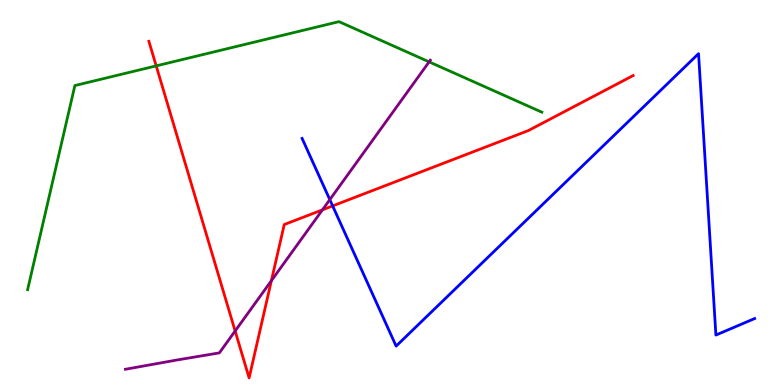[{'lines': ['blue', 'red'], 'intersections': [{'x': 4.29, 'y': 4.65}]}, {'lines': ['green', 'red'], 'intersections': [{'x': 2.02, 'y': 8.29}]}, {'lines': ['purple', 'red'], 'intersections': [{'x': 3.03, 'y': 1.4}, {'x': 3.5, 'y': 2.71}, {'x': 4.16, 'y': 4.55}]}, {'lines': ['blue', 'green'], 'intersections': []}, {'lines': ['blue', 'purple'], 'intersections': [{'x': 4.26, 'y': 4.81}]}, {'lines': ['green', 'purple'], 'intersections': [{'x': 5.54, 'y': 8.39}]}]